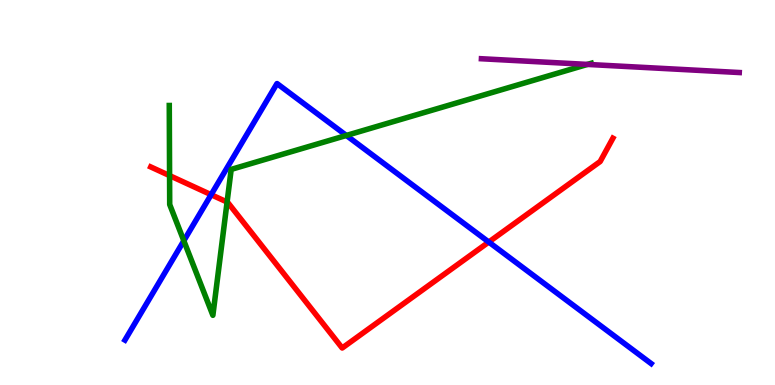[{'lines': ['blue', 'red'], 'intersections': [{'x': 2.72, 'y': 4.94}, {'x': 6.31, 'y': 3.71}]}, {'lines': ['green', 'red'], 'intersections': [{'x': 2.19, 'y': 5.44}, {'x': 2.93, 'y': 4.75}]}, {'lines': ['purple', 'red'], 'intersections': []}, {'lines': ['blue', 'green'], 'intersections': [{'x': 2.37, 'y': 3.75}, {'x': 4.47, 'y': 6.48}]}, {'lines': ['blue', 'purple'], 'intersections': []}, {'lines': ['green', 'purple'], 'intersections': [{'x': 7.58, 'y': 8.33}]}]